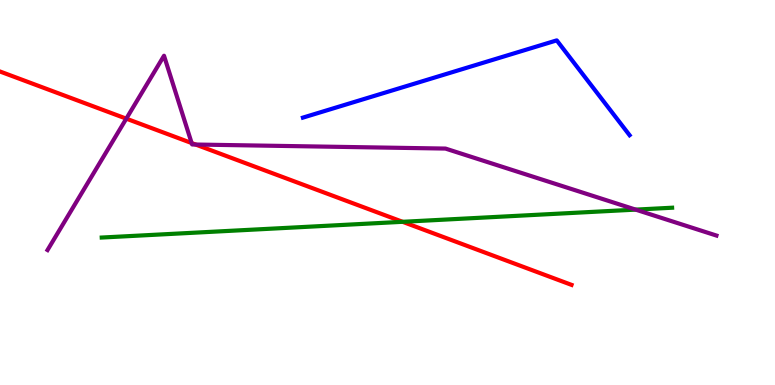[{'lines': ['blue', 'red'], 'intersections': []}, {'lines': ['green', 'red'], 'intersections': [{'x': 5.19, 'y': 4.24}]}, {'lines': ['purple', 'red'], 'intersections': [{'x': 1.63, 'y': 6.92}, {'x': 2.47, 'y': 6.28}, {'x': 2.52, 'y': 6.25}]}, {'lines': ['blue', 'green'], 'intersections': []}, {'lines': ['blue', 'purple'], 'intersections': []}, {'lines': ['green', 'purple'], 'intersections': [{'x': 8.2, 'y': 4.56}]}]